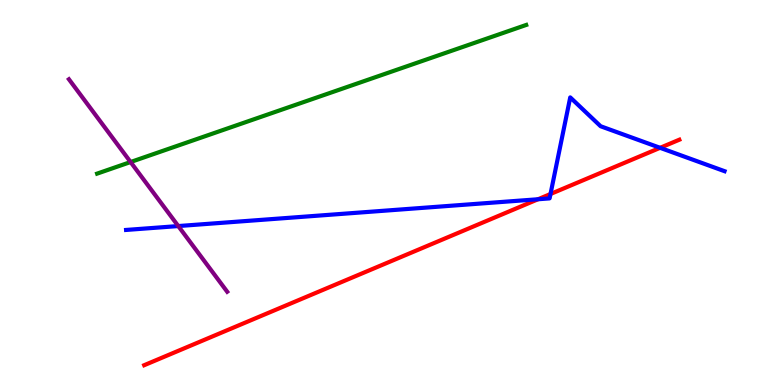[{'lines': ['blue', 'red'], 'intersections': [{'x': 6.94, 'y': 4.82}, {'x': 7.1, 'y': 4.96}, {'x': 8.52, 'y': 6.16}]}, {'lines': ['green', 'red'], 'intersections': []}, {'lines': ['purple', 'red'], 'intersections': []}, {'lines': ['blue', 'green'], 'intersections': []}, {'lines': ['blue', 'purple'], 'intersections': [{'x': 2.3, 'y': 4.13}]}, {'lines': ['green', 'purple'], 'intersections': [{'x': 1.68, 'y': 5.79}]}]